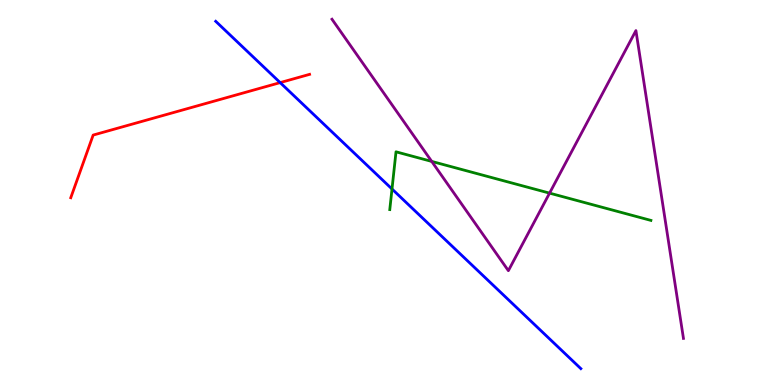[{'lines': ['blue', 'red'], 'intersections': [{'x': 3.61, 'y': 7.85}]}, {'lines': ['green', 'red'], 'intersections': []}, {'lines': ['purple', 'red'], 'intersections': []}, {'lines': ['blue', 'green'], 'intersections': [{'x': 5.06, 'y': 5.09}]}, {'lines': ['blue', 'purple'], 'intersections': []}, {'lines': ['green', 'purple'], 'intersections': [{'x': 5.57, 'y': 5.81}, {'x': 7.09, 'y': 4.98}]}]